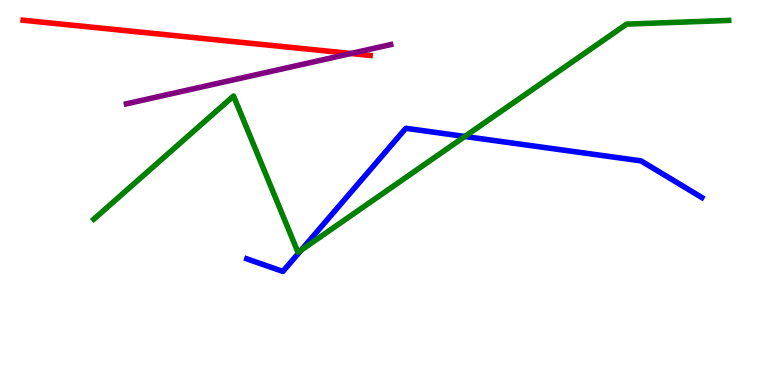[{'lines': ['blue', 'red'], 'intersections': []}, {'lines': ['green', 'red'], 'intersections': []}, {'lines': ['purple', 'red'], 'intersections': [{'x': 4.53, 'y': 8.61}]}, {'lines': ['blue', 'green'], 'intersections': [{'x': 3.88, 'y': 3.5}, {'x': 6.0, 'y': 6.46}]}, {'lines': ['blue', 'purple'], 'intersections': []}, {'lines': ['green', 'purple'], 'intersections': []}]